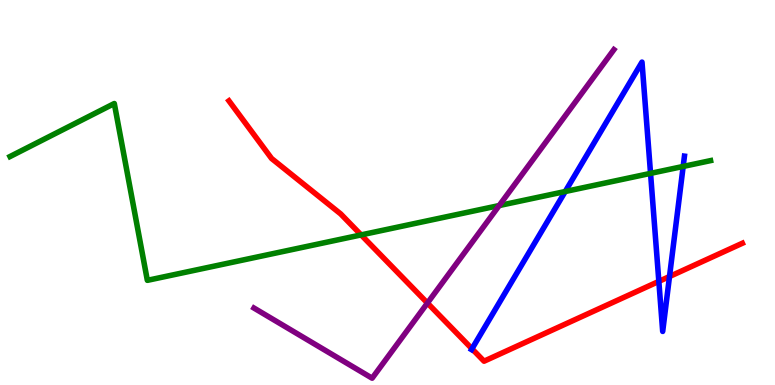[{'lines': ['blue', 'red'], 'intersections': [{'x': 6.09, 'y': 0.94}, {'x': 8.5, 'y': 2.69}, {'x': 8.64, 'y': 2.82}]}, {'lines': ['green', 'red'], 'intersections': [{'x': 4.66, 'y': 3.9}]}, {'lines': ['purple', 'red'], 'intersections': [{'x': 5.52, 'y': 2.13}]}, {'lines': ['blue', 'green'], 'intersections': [{'x': 7.29, 'y': 5.03}, {'x': 8.39, 'y': 5.5}, {'x': 8.82, 'y': 5.68}]}, {'lines': ['blue', 'purple'], 'intersections': []}, {'lines': ['green', 'purple'], 'intersections': [{'x': 6.44, 'y': 4.66}]}]